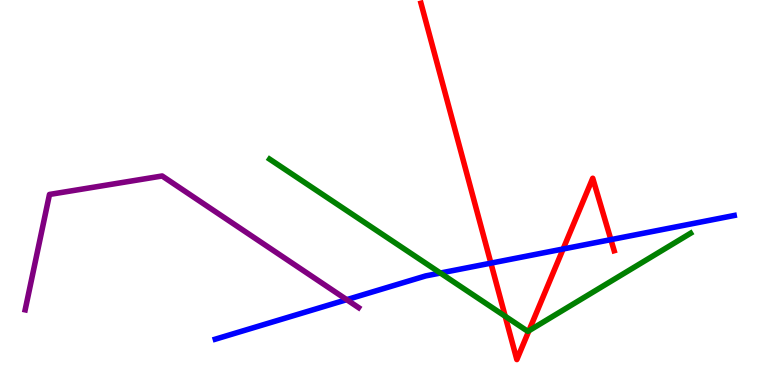[{'lines': ['blue', 'red'], 'intersections': [{'x': 6.33, 'y': 3.17}, {'x': 7.27, 'y': 3.53}, {'x': 7.88, 'y': 3.78}]}, {'lines': ['green', 'red'], 'intersections': [{'x': 6.52, 'y': 1.79}, {'x': 6.82, 'y': 1.41}]}, {'lines': ['purple', 'red'], 'intersections': []}, {'lines': ['blue', 'green'], 'intersections': [{'x': 5.68, 'y': 2.91}]}, {'lines': ['blue', 'purple'], 'intersections': [{'x': 4.47, 'y': 2.22}]}, {'lines': ['green', 'purple'], 'intersections': []}]